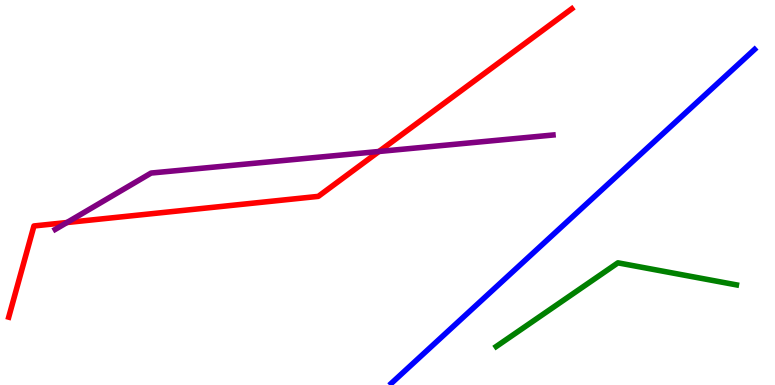[{'lines': ['blue', 'red'], 'intersections': []}, {'lines': ['green', 'red'], 'intersections': []}, {'lines': ['purple', 'red'], 'intersections': [{'x': 0.864, 'y': 4.22}, {'x': 4.89, 'y': 6.07}]}, {'lines': ['blue', 'green'], 'intersections': []}, {'lines': ['blue', 'purple'], 'intersections': []}, {'lines': ['green', 'purple'], 'intersections': []}]